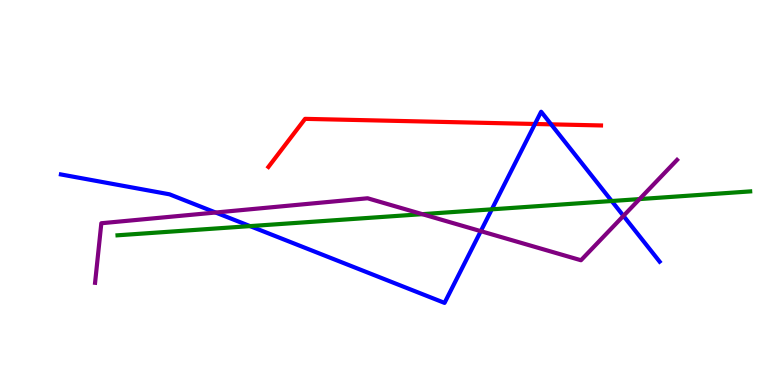[{'lines': ['blue', 'red'], 'intersections': [{'x': 6.9, 'y': 6.78}, {'x': 7.11, 'y': 6.77}]}, {'lines': ['green', 'red'], 'intersections': []}, {'lines': ['purple', 'red'], 'intersections': []}, {'lines': ['blue', 'green'], 'intersections': [{'x': 3.23, 'y': 4.13}, {'x': 6.35, 'y': 4.56}, {'x': 7.89, 'y': 4.78}]}, {'lines': ['blue', 'purple'], 'intersections': [{'x': 2.78, 'y': 4.48}, {'x': 6.2, 'y': 4.0}, {'x': 8.04, 'y': 4.39}]}, {'lines': ['green', 'purple'], 'intersections': [{'x': 5.45, 'y': 4.44}, {'x': 8.25, 'y': 4.83}]}]